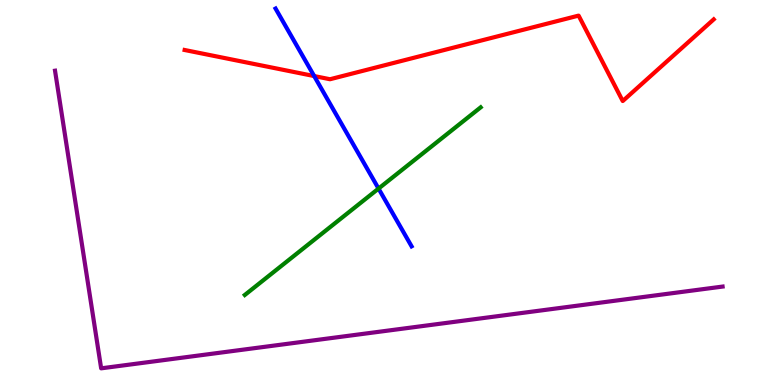[{'lines': ['blue', 'red'], 'intersections': [{'x': 4.05, 'y': 8.02}]}, {'lines': ['green', 'red'], 'intersections': []}, {'lines': ['purple', 'red'], 'intersections': []}, {'lines': ['blue', 'green'], 'intersections': [{'x': 4.88, 'y': 5.1}]}, {'lines': ['blue', 'purple'], 'intersections': []}, {'lines': ['green', 'purple'], 'intersections': []}]